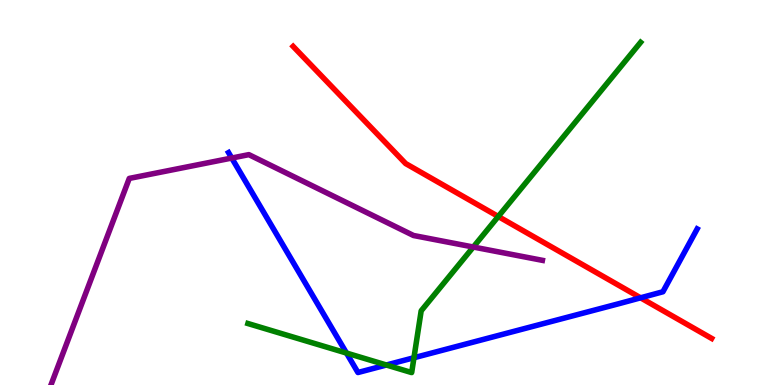[{'lines': ['blue', 'red'], 'intersections': [{'x': 8.27, 'y': 2.26}]}, {'lines': ['green', 'red'], 'intersections': [{'x': 6.43, 'y': 4.38}]}, {'lines': ['purple', 'red'], 'intersections': []}, {'lines': ['blue', 'green'], 'intersections': [{'x': 4.47, 'y': 0.83}, {'x': 4.99, 'y': 0.519}, {'x': 5.34, 'y': 0.708}]}, {'lines': ['blue', 'purple'], 'intersections': [{'x': 2.99, 'y': 5.89}]}, {'lines': ['green', 'purple'], 'intersections': [{'x': 6.11, 'y': 3.58}]}]